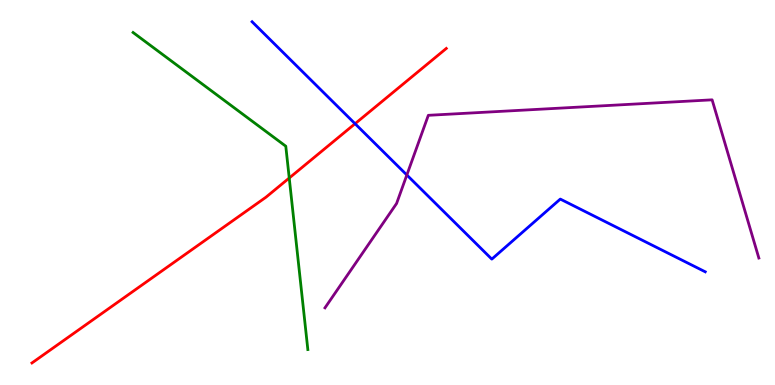[{'lines': ['blue', 'red'], 'intersections': [{'x': 4.58, 'y': 6.79}]}, {'lines': ['green', 'red'], 'intersections': [{'x': 3.73, 'y': 5.38}]}, {'lines': ['purple', 'red'], 'intersections': []}, {'lines': ['blue', 'green'], 'intersections': []}, {'lines': ['blue', 'purple'], 'intersections': [{'x': 5.25, 'y': 5.45}]}, {'lines': ['green', 'purple'], 'intersections': []}]